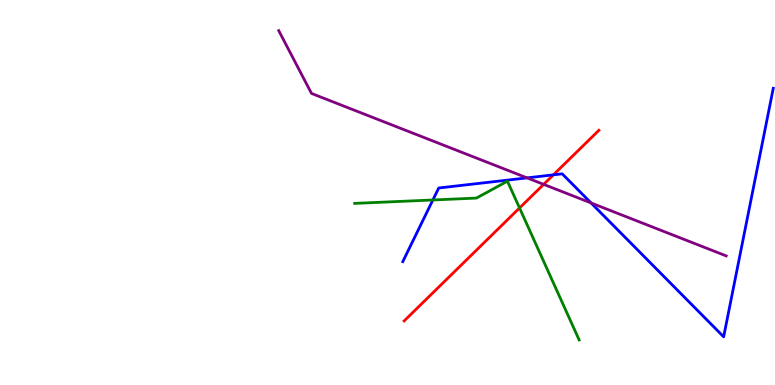[{'lines': ['blue', 'red'], 'intersections': [{'x': 7.14, 'y': 5.46}]}, {'lines': ['green', 'red'], 'intersections': [{'x': 6.7, 'y': 4.6}]}, {'lines': ['purple', 'red'], 'intersections': [{'x': 7.01, 'y': 5.21}]}, {'lines': ['blue', 'green'], 'intersections': [{'x': 5.59, 'y': 4.81}]}, {'lines': ['blue', 'purple'], 'intersections': [{'x': 6.8, 'y': 5.38}, {'x': 7.63, 'y': 4.73}]}, {'lines': ['green', 'purple'], 'intersections': []}]